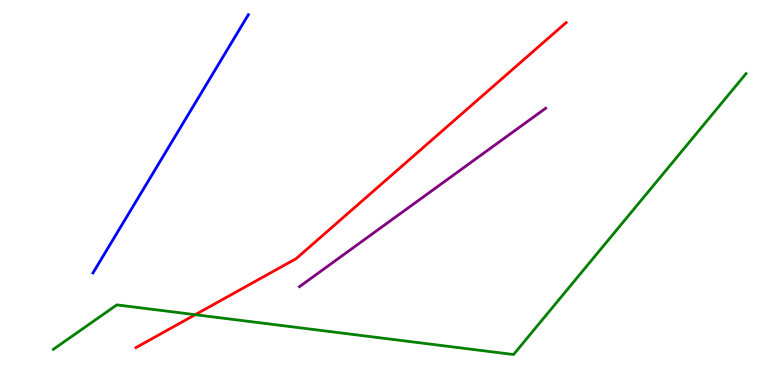[{'lines': ['blue', 'red'], 'intersections': []}, {'lines': ['green', 'red'], 'intersections': [{'x': 2.52, 'y': 1.83}]}, {'lines': ['purple', 'red'], 'intersections': []}, {'lines': ['blue', 'green'], 'intersections': []}, {'lines': ['blue', 'purple'], 'intersections': []}, {'lines': ['green', 'purple'], 'intersections': []}]